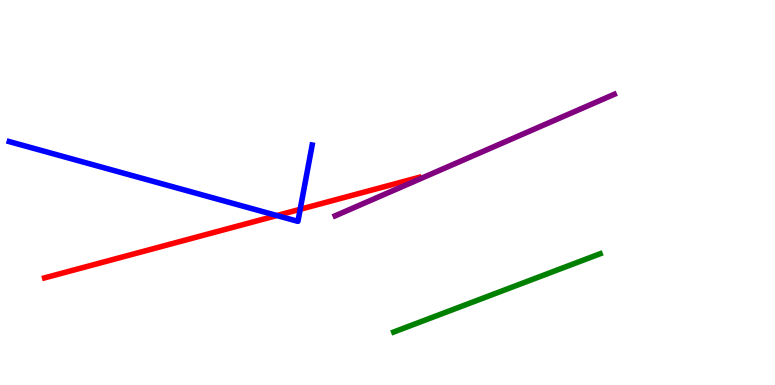[{'lines': ['blue', 'red'], 'intersections': [{'x': 3.57, 'y': 4.4}, {'x': 3.87, 'y': 4.56}]}, {'lines': ['green', 'red'], 'intersections': []}, {'lines': ['purple', 'red'], 'intersections': []}, {'lines': ['blue', 'green'], 'intersections': []}, {'lines': ['blue', 'purple'], 'intersections': []}, {'lines': ['green', 'purple'], 'intersections': []}]